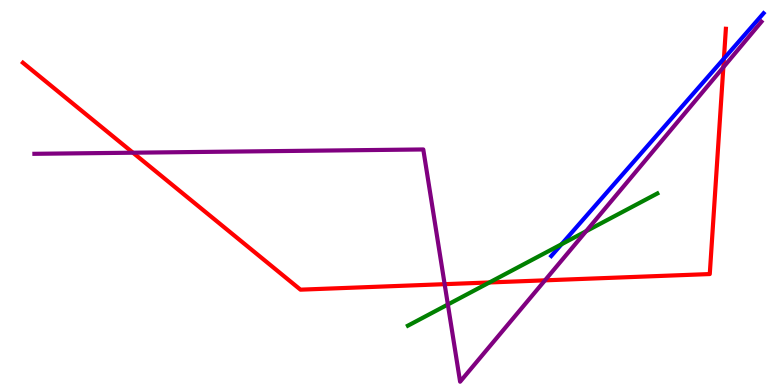[{'lines': ['blue', 'red'], 'intersections': [{'x': 9.34, 'y': 8.48}]}, {'lines': ['green', 'red'], 'intersections': [{'x': 6.32, 'y': 2.66}]}, {'lines': ['purple', 'red'], 'intersections': [{'x': 1.72, 'y': 6.03}, {'x': 5.74, 'y': 2.62}, {'x': 7.03, 'y': 2.72}, {'x': 9.33, 'y': 8.25}]}, {'lines': ['blue', 'green'], 'intersections': [{'x': 7.25, 'y': 3.66}]}, {'lines': ['blue', 'purple'], 'intersections': []}, {'lines': ['green', 'purple'], 'intersections': [{'x': 5.78, 'y': 2.09}, {'x': 7.56, 'y': 3.99}]}]